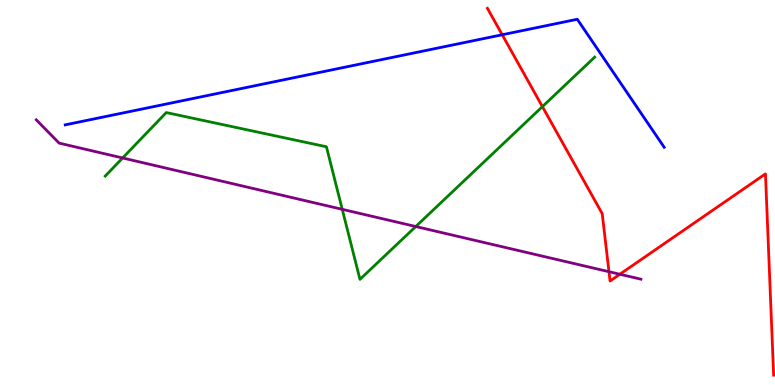[{'lines': ['blue', 'red'], 'intersections': [{'x': 6.48, 'y': 9.1}]}, {'lines': ['green', 'red'], 'intersections': [{'x': 7.0, 'y': 7.23}]}, {'lines': ['purple', 'red'], 'intersections': [{'x': 7.86, 'y': 2.94}, {'x': 8.0, 'y': 2.88}]}, {'lines': ['blue', 'green'], 'intersections': []}, {'lines': ['blue', 'purple'], 'intersections': []}, {'lines': ['green', 'purple'], 'intersections': [{'x': 1.58, 'y': 5.9}, {'x': 4.42, 'y': 4.56}, {'x': 5.36, 'y': 4.12}]}]